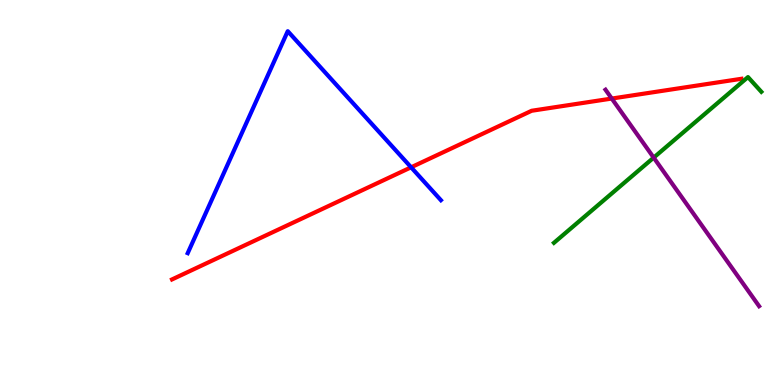[{'lines': ['blue', 'red'], 'intersections': [{'x': 5.3, 'y': 5.65}]}, {'lines': ['green', 'red'], 'intersections': []}, {'lines': ['purple', 'red'], 'intersections': [{'x': 7.89, 'y': 7.44}]}, {'lines': ['blue', 'green'], 'intersections': []}, {'lines': ['blue', 'purple'], 'intersections': []}, {'lines': ['green', 'purple'], 'intersections': [{'x': 8.43, 'y': 5.91}]}]